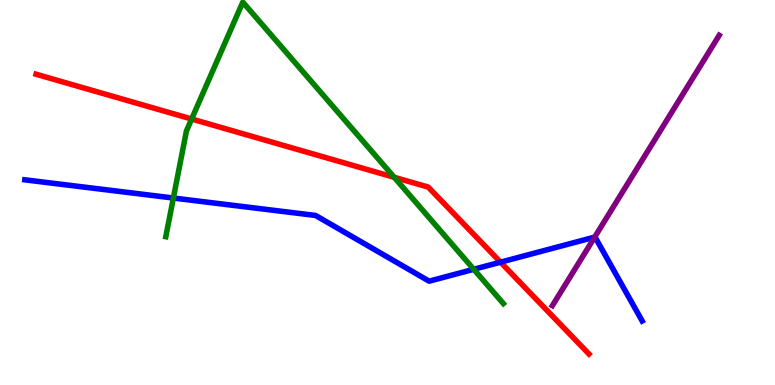[{'lines': ['blue', 'red'], 'intersections': [{'x': 6.46, 'y': 3.19}]}, {'lines': ['green', 'red'], 'intersections': [{'x': 2.47, 'y': 6.91}, {'x': 5.09, 'y': 5.39}]}, {'lines': ['purple', 'red'], 'intersections': []}, {'lines': ['blue', 'green'], 'intersections': [{'x': 2.24, 'y': 4.86}, {'x': 6.11, 'y': 3.01}]}, {'lines': ['blue', 'purple'], 'intersections': [{'x': 7.67, 'y': 3.84}]}, {'lines': ['green', 'purple'], 'intersections': []}]